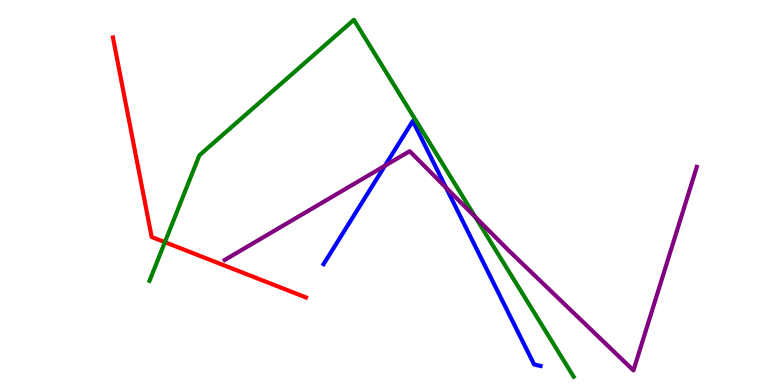[{'lines': ['blue', 'red'], 'intersections': []}, {'lines': ['green', 'red'], 'intersections': [{'x': 2.13, 'y': 3.71}]}, {'lines': ['purple', 'red'], 'intersections': []}, {'lines': ['blue', 'green'], 'intersections': []}, {'lines': ['blue', 'purple'], 'intersections': [{'x': 4.97, 'y': 5.7}, {'x': 5.76, 'y': 5.13}]}, {'lines': ['green', 'purple'], 'intersections': [{'x': 6.13, 'y': 4.36}]}]